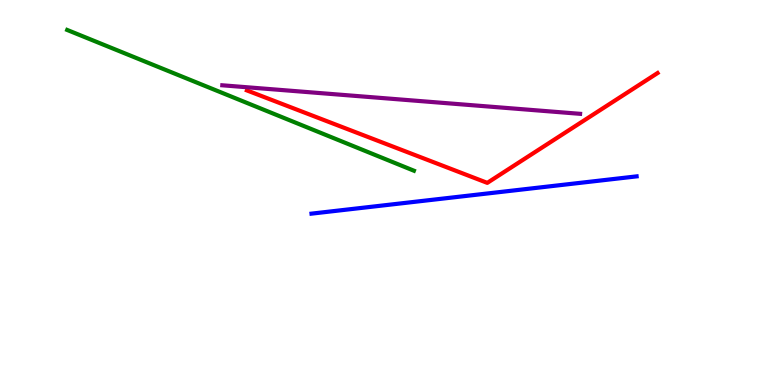[{'lines': ['blue', 'red'], 'intersections': []}, {'lines': ['green', 'red'], 'intersections': []}, {'lines': ['purple', 'red'], 'intersections': []}, {'lines': ['blue', 'green'], 'intersections': []}, {'lines': ['blue', 'purple'], 'intersections': []}, {'lines': ['green', 'purple'], 'intersections': []}]